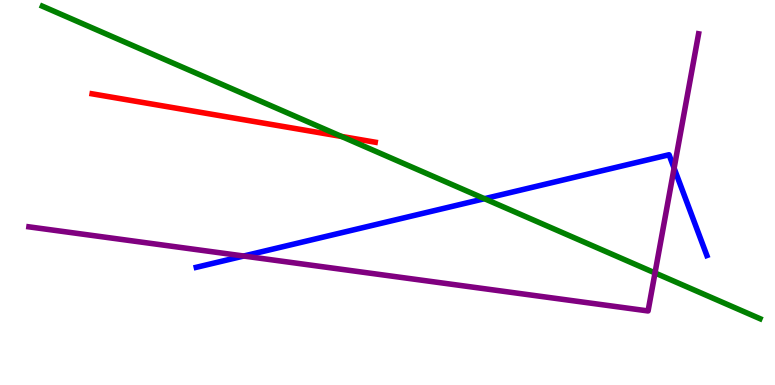[{'lines': ['blue', 'red'], 'intersections': []}, {'lines': ['green', 'red'], 'intersections': [{'x': 4.41, 'y': 6.46}]}, {'lines': ['purple', 'red'], 'intersections': []}, {'lines': ['blue', 'green'], 'intersections': [{'x': 6.25, 'y': 4.84}]}, {'lines': ['blue', 'purple'], 'intersections': [{'x': 3.14, 'y': 3.35}, {'x': 8.7, 'y': 5.63}]}, {'lines': ['green', 'purple'], 'intersections': [{'x': 8.45, 'y': 2.91}]}]